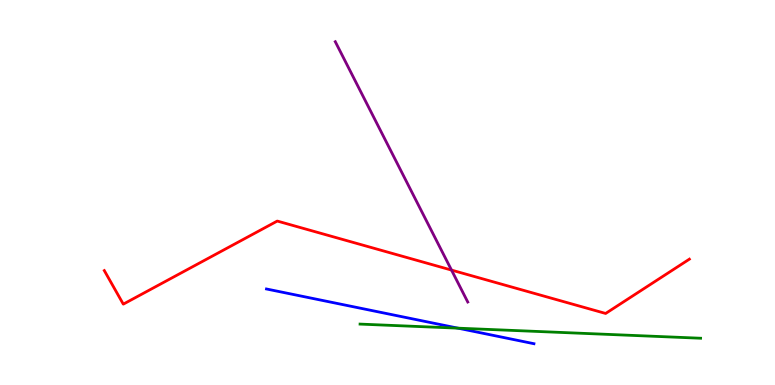[{'lines': ['blue', 'red'], 'intersections': []}, {'lines': ['green', 'red'], 'intersections': []}, {'lines': ['purple', 'red'], 'intersections': [{'x': 5.83, 'y': 2.98}]}, {'lines': ['blue', 'green'], 'intersections': [{'x': 5.91, 'y': 1.48}]}, {'lines': ['blue', 'purple'], 'intersections': []}, {'lines': ['green', 'purple'], 'intersections': []}]